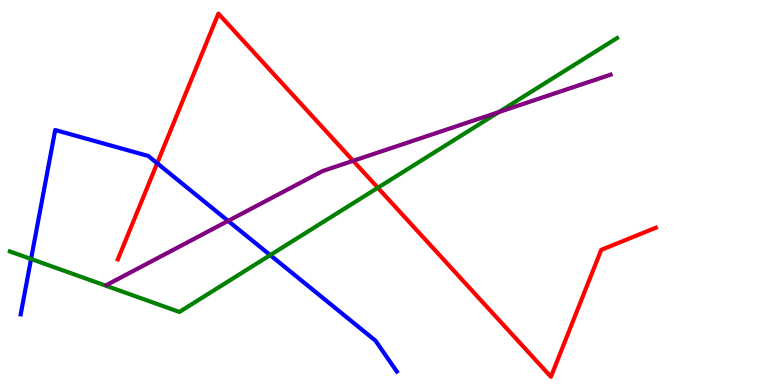[{'lines': ['blue', 'red'], 'intersections': [{'x': 2.03, 'y': 5.76}]}, {'lines': ['green', 'red'], 'intersections': [{'x': 4.88, 'y': 5.12}]}, {'lines': ['purple', 'red'], 'intersections': [{'x': 4.56, 'y': 5.82}]}, {'lines': ['blue', 'green'], 'intersections': [{'x': 0.401, 'y': 3.27}, {'x': 3.49, 'y': 3.37}]}, {'lines': ['blue', 'purple'], 'intersections': [{'x': 2.94, 'y': 4.26}]}, {'lines': ['green', 'purple'], 'intersections': [{'x': 6.44, 'y': 7.09}]}]